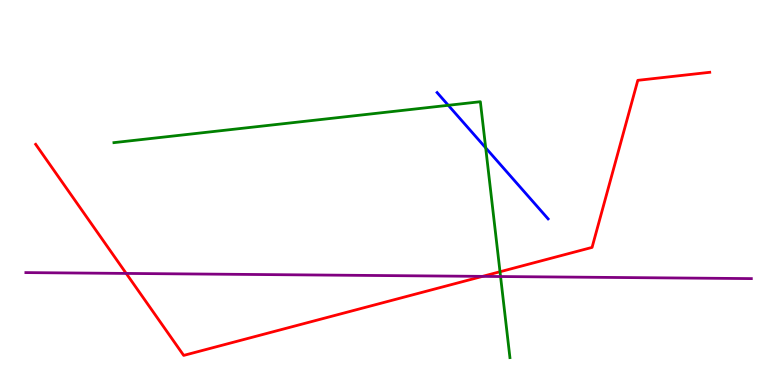[{'lines': ['blue', 'red'], 'intersections': []}, {'lines': ['green', 'red'], 'intersections': [{'x': 6.45, 'y': 2.94}]}, {'lines': ['purple', 'red'], 'intersections': [{'x': 1.63, 'y': 2.9}, {'x': 6.23, 'y': 2.82}]}, {'lines': ['blue', 'green'], 'intersections': [{'x': 5.78, 'y': 7.27}, {'x': 6.27, 'y': 6.16}]}, {'lines': ['blue', 'purple'], 'intersections': []}, {'lines': ['green', 'purple'], 'intersections': [{'x': 6.46, 'y': 2.82}]}]